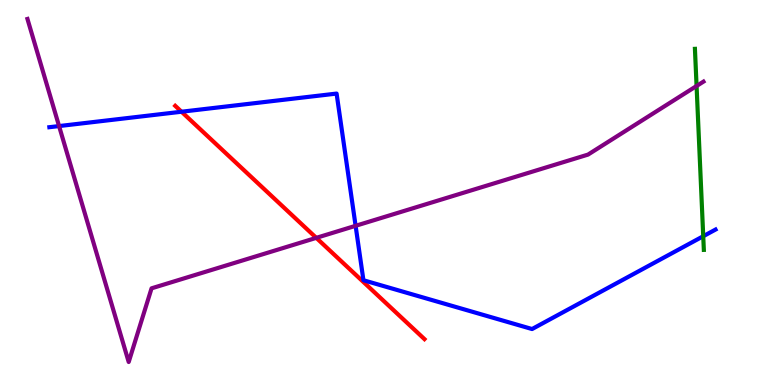[{'lines': ['blue', 'red'], 'intersections': [{'x': 2.34, 'y': 7.1}]}, {'lines': ['green', 'red'], 'intersections': []}, {'lines': ['purple', 'red'], 'intersections': [{'x': 4.08, 'y': 3.82}]}, {'lines': ['blue', 'green'], 'intersections': [{'x': 9.07, 'y': 3.86}]}, {'lines': ['blue', 'purple'], 'intersections': [{'x': 0.762, 'y': 6.73}, {'x': 4.59, 'y': 4.13}]}, {'lines': ['green', 'purple'], 'intersections': [{'x': 8.99, 'y': 7.77}]}]